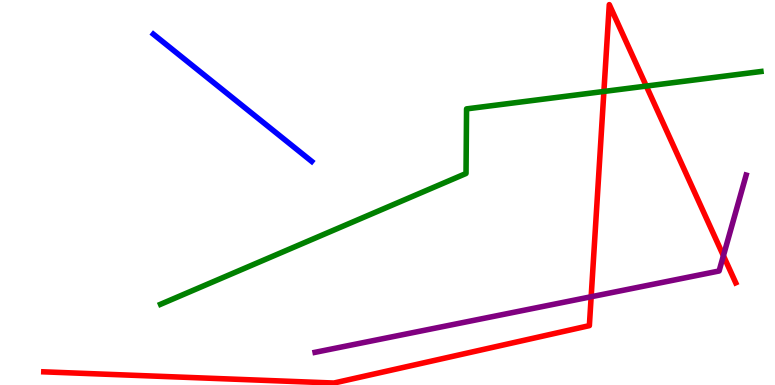[{'lines': ['blue', 'red'], 'intersections': []}, {'lines': ['green', 'red'], 'intersections': [{'x': 7.79, 'y': 7.62}, {'x': 8.34, 'y': 7.76}]}, {'lines': ['purple', 'red'], 'intersections': [{'x': 7.63, 'y': 2.29}, {'x': 9.33, 'y': 3.36}]}, {'lines': ['blue', 'green'], 'intersections': []}, {'lines': ['blue', 'purple'], 'intersections': []}, {'lines': ['green', 'purple'], 'intersections': []}]